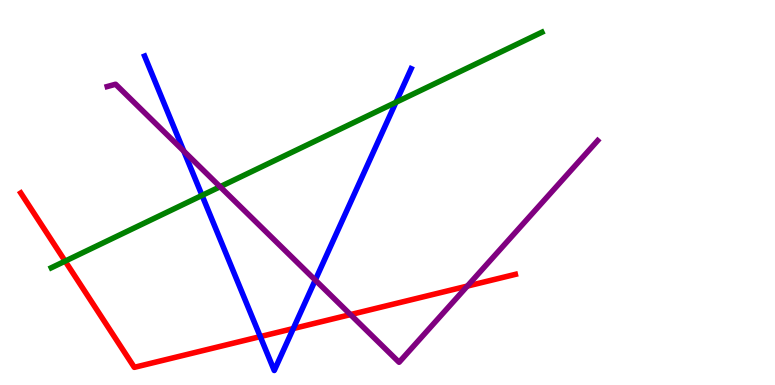[{'lines': ['blue', 'red'], 'intersections': [{'x': 3.36, 'y': 1.26}, {'x': 3.78, 'y': 1.47}]}, {'lines': ['green', 'red'], 'intersections': [{'x': 0.84, 'y': 3.22}]}, {'lines': ['purple', 'red'], 'intersections': [{'x': 4.52, 'y': 1.83}, {'x': 6.03, 'y': 2.57}]}, {'lines': ['blue', 'green'], 'intersections': [{'x': 2.61, 'y': 4.92}, {'x': 5.11, 'y': 7.34}]}, {'lines': ['blue', 'purple'], 'intersections': [{'x': 2.37, 'y': 6.07}, {'x': 4.07, 'y': 2.73}]}, {'lines': ['green', 'purple'], 'intersections': [{'x': 2.84, 'y': 5.15}]}]